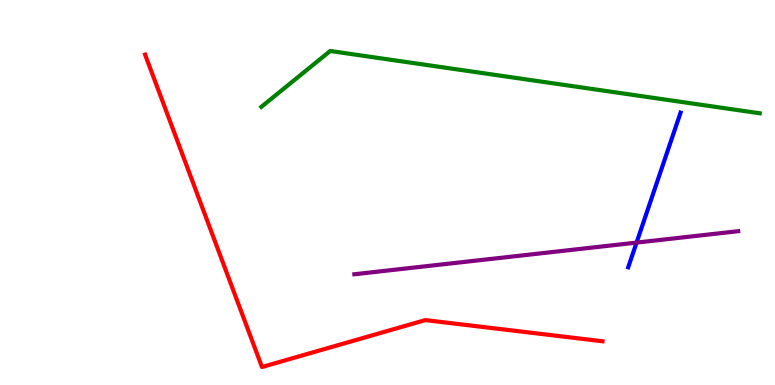[{'lines': ['blue', 'red'], 'intersections': []}, {'lines': ['green', 'red'], 'intersections': []}, {'lines': ['purple', 'red'], 'intersections': []}, {'lines': ['blue', 'green'], 'intersections': []}, {'lines': ['blue', 'purple'], 'intersections': [{'x': 8.21, 'y': 3.7}]}, {'lines': ['green', 'purple'], 'intersections': []}]